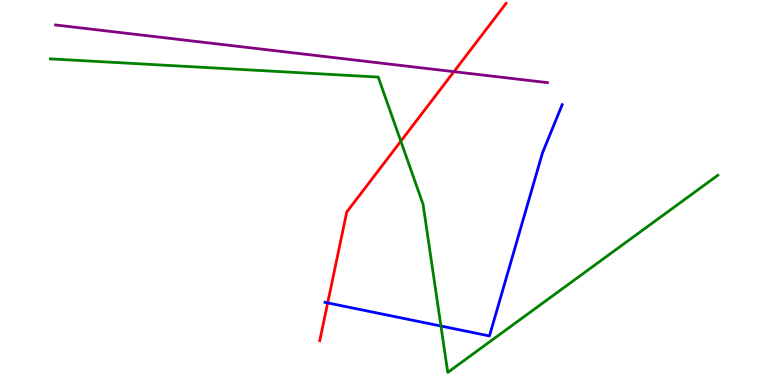[{'lines': ['blue', 'red'], 'intersections': [{'x': 4.23, 'y': 2.13}]}, {'lines': ['green', 'red'], 'intersections': [{'x': 5.17, 'y': 6.33}]}, {'lines': ['purple', 'red'], 'intersections': [{'x': 5.86, 'y': 8.14}]}, {'lines': ['blue', 'green'], 'intersections': [{'x': 5.69, 'y': 1.53}]}, {'lines': ['blue', 'purple'], 'intersections': []}, {'lines': ['green', 'purple'], 'intersections': []}]